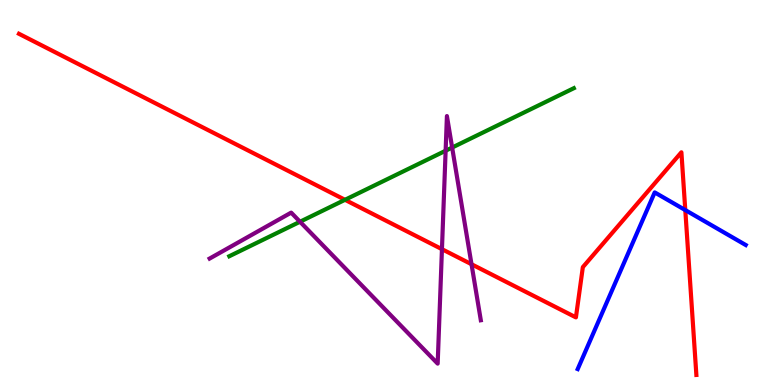[{'lines': ['blue', 'red'], 'intersections': [{'x': 8.84, 'y': 4.54}]}, {'lines': ['green', 'red'], 'intersections': [{'x': 4.45, 'y': 4.81}]}, {'lines': ['purple', 'red'], 'intersections': [{'x': 5.7, 'y': 3.53}, {'x': 6.08, 'y': 3.14}]}, {'lines': ['blue', 'green'], 'intersections': []}, {'lines': ['blue', 'purple'], 'intersections': []}, {'lines': ['green', 'purple'], 'intersections': [{'x': 3.87, 'y': 4.24}, {'x': 5.75, 'y': 6.08}, {'x': 5.83, 'y': 6.17}]}]